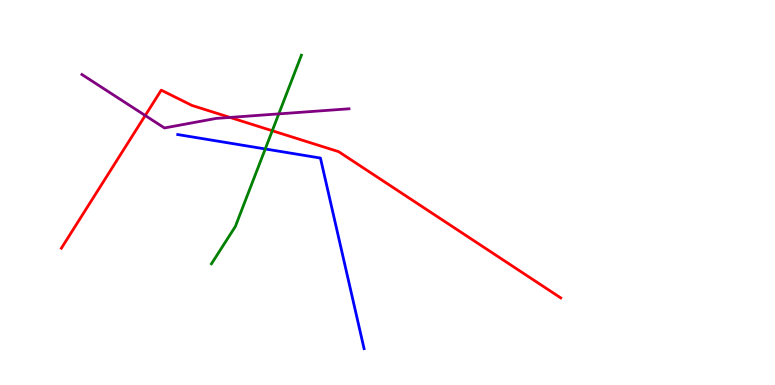[{'lines': ['blue', 'red'], 'intersections': []}, {'lines': ['green', 'red'], 'intersections': [{'x': 3.51, 'y': 6.6}]}, {'lines': ['purple', 'red'], 'intersections': [{'x': 1.87, 'y': 7.0}, {'x': 2.97, 'y': 6.95}]}, {'lines': ['blue', 'green'], 'intersections': [{'x': 3.42, 'y': 6.13}]}, {'lines': ['blue', 'purple'], 'intersections': []}, {'lines': ['green', 'purple'], 'intersections': [{'x': 3.6, 'y': 7.04}]}]